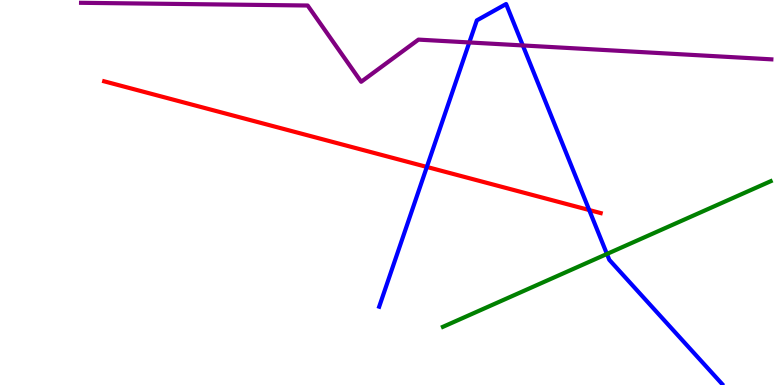[{'lines': ['blue', 'red'], 'intersections': [{'x': 5.51, 'y': 5.66}, {'x': 7.6, 'y': 4.54}]}, {'lines': ['green', 'red'], 'intersections': []}, {'lines': ['purple', 'red'], 'intersections': []}, {'lines': ['blue', 'green'], 'intersections': [{'x': 7.83, 'y': 3.4}]}, {'lines': ['blue', 'purple'], 'intersections': [{'x': 6.06, 'y': 8.9}, {'x': 6.75, 'y': 8.82}]}, {'lines': ['green', 'purple'], 'intersections': []}]